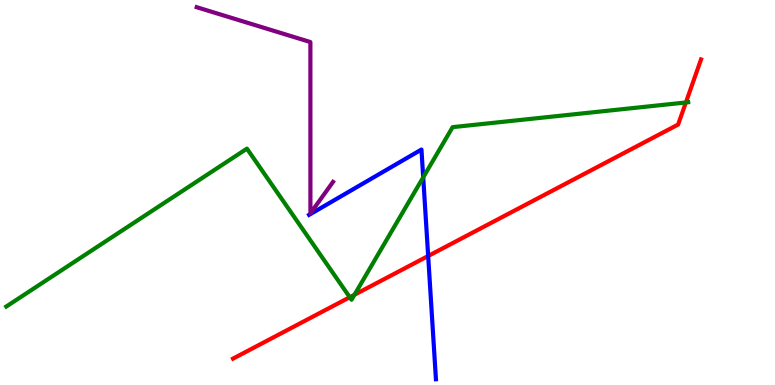[{'lines': ['blue', 'red'], 'intersections': [{'x': 5.52, 'y': 3.35}]}, {'lines': ['green', 'red'], 'intersections': [{'x': 4.51, 'y': 2.28}, {'x': 4.57, 'y': 2.34}, {'x': 8.85, 'y': 7.34}]}, {'lines': ['purple', 'red'], 'intersections': []}, {'lines': ['blue', 'green'], 'intersections': [{'x': 5.46, 'y': 5.39}]}, {'lines': ['blue', 'purple'], 'intersections': []}, {'lines': ['green', 'purple'], 'intersections': []}]